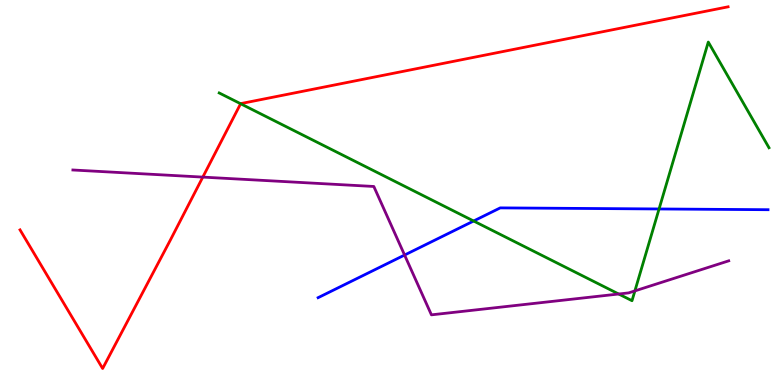[{'lines': ['blue', 'red'], 'intersections': []}, {'lines': ['green', 'red'], 'intersections': [{'x': 3.1, 'y': 7.31}]}, {'lines': ['purple', 'red'], 'intersections': [{'x': 2.62, 'y': 5.4}]}, {'lines': ['blue', 'green'], 'intersections': [{'x': 6.11, 'y': 4.26}, {'x': 8.5, 'y': 4.57}]}, {'lines': ['blue', 'purple'], 'intersections': [{'x': 5.22, 'y': 3.38}]}, {'lines': ['green', 'purple'], 'intersections': [{'x': 7.98, 'y': 2.36}, {'x': 8.19, 'y': 2.44}]}]